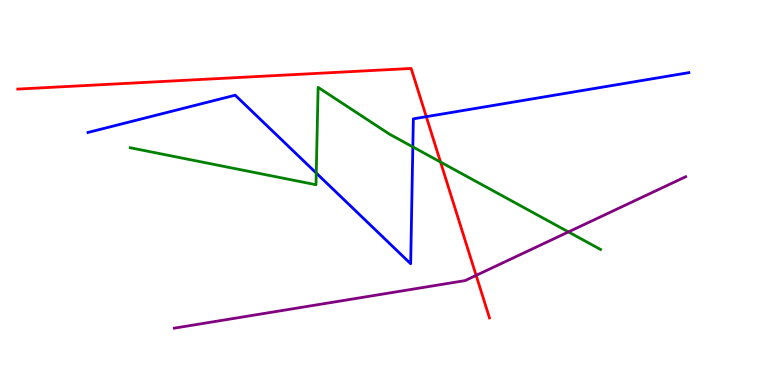[{'lines': ['blue', 'red'], 'intersections': [{'x': 5.5, 'y': 6.97}]}, {'lines': ['green', 'red'], 'intersections': [{'x': 5.68, 'y': 5.79}]}, {'lines': ['purple', 'red'], 'intersections': [{'x': 6.14, 'y': 2.85}]}, {'lines': ['blue', 'green'], 'intersections': [{'x': 4.08, 'y': 5.51}, {'x': 5.33, 'y': 6.18}]}, {'lines': ['blue', 'purple'], 'intersections': []}, {'lines': ['green', 'purple'], 'intersections': [{'x': 7.33, 'y': 3.98}]}]